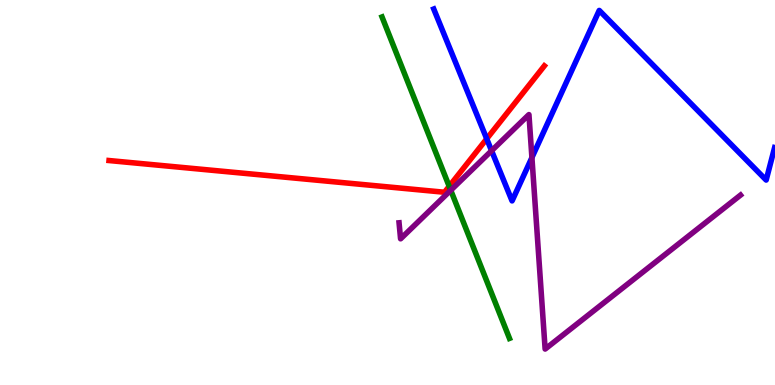[{'lines': ['blue', 'red'], 'intersections': [{'x': 6.28, 'y': 6.39}]}, {'lines': ['green', 'red'], 'intersections': [{'x': 5.8, 'y': 5.16}]}, {'lines': ['purple', 'red'], 'intersections': []}, {'lines': ['blue', 'green'], 'intersections': []}, {'lines': ['blue', 'purple'], 'intersections': [{'x': 6.34, 'y': 6.08}, {'x': 6.86, 'y': 5.91}]}, {'lines': ['green', 'purple'], 'intersections': [{'x': 5.82, 'y': 5.06}]}]